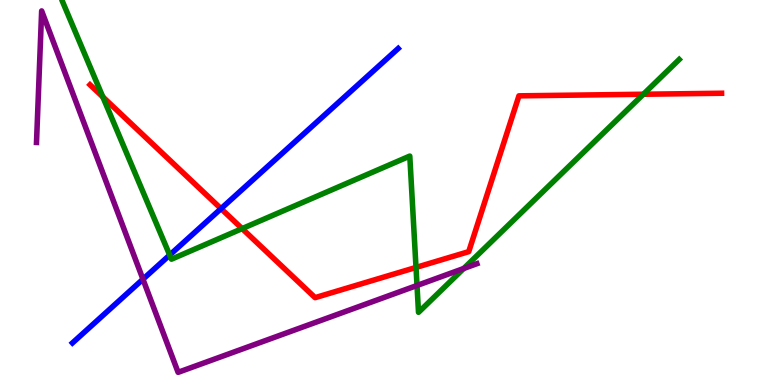[{'lines': ['blue', 'red'], 'intersections': [{'x': 2.85, 'y': 4.58}]}, {'lines': ['green', 'red'], 'intersections': [{'x': 1.33, 'y': 7.48}, {'x': 3.12, 'y': 4.06}, {'x': 5.37, 'y': 3.05}, {'x': 8.3, 'y': 7.55}]}, {'lines': ['purple', 'red'], 'intersections': []}, {'lines': ['blue', 'green'], 'intersections': [{'x': 2.19, 'y': 3.38}]}, {'lines': ['blue', 'purple'], 'intersections': [{'x': 1.84, 'y': 2.75}]}, {'lines': ['green', 'purple'], 'intersections': [{'x': 5.38, 'y': 2.58}, {'x': 5.98, 'y': 3.03}]}]